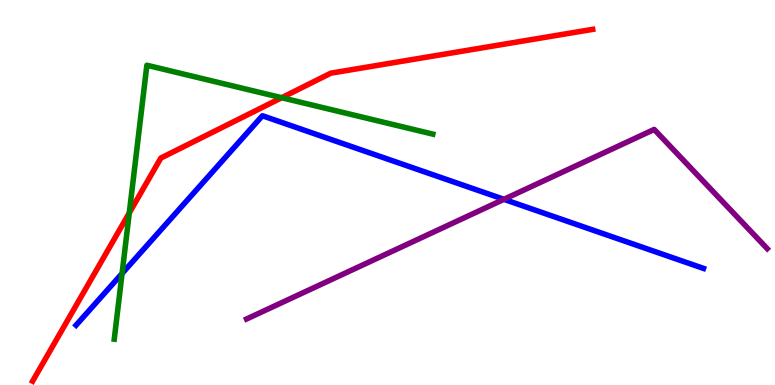[{'lines': ['blue', 'red'], 'intersections': []}, {'lines': ['green', 'red'], 'intersections': [{'x': 1.67, 'y': 4.47}, {'x': 3.63, 'y': 7.46}]}, {'lines': ['purple', 'red'], 'intersections': []}, {'lines': ['blue', 'green'], 'intersections': [{'x': 1.58, 'y': 2.9}]}, {'lines': ['blue', 'purple'], 'intersections': [{'x': 6.5, 'y': 4.82}]}, {'lines': ['green', 'purple'], 'intersections': []}]